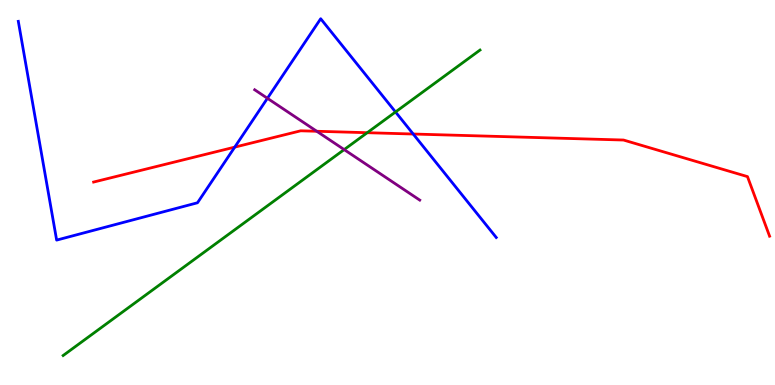[{'lines': ['blue', 'red'], 'intersections': [{'x': 3.03, 'y': 6.18}, {'x': 5.33, 'y': 6.52}]}, {'lines': ['green', 'red'], 'intersections': [{'x': 4.74, 'y': 6.55}]}, {'lines': ['purple', 'red'], 'intersections': [{'x': 4.09, 'y': 6.59}]}, {'lines': ['blue', 'green'], 'intersections': [{'x': 5.1, 'y': 7.09}]}, {'lines': ['blue', 'purple'], 'intersections': [{'x': 3.45, 'y': 7.45}]}, {'lines': ['green', 'purple'], 'intersections': [{'x': 4.44, 'y': 6.11}]}]